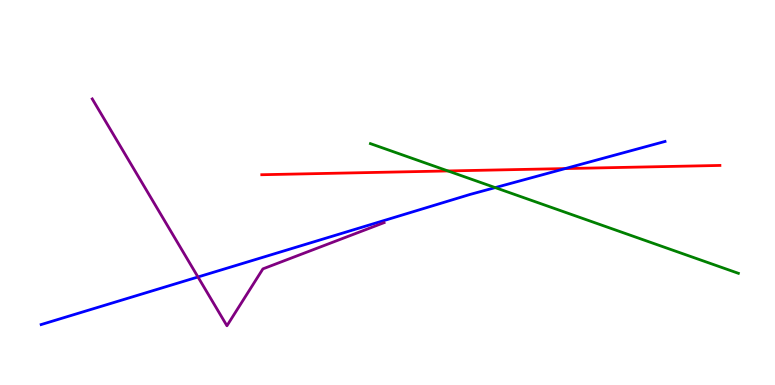[{'lines': ['blue', 'red'], 'intersections': [{'x': 7.29, 'y': 5.62}]}, {'lines': ['green', 'red'], 'intersections': [{'x': 5.78, 'y': 5.56}]}, {'lines': ['purple', 'red'], 'intersections': []}, {'lines': ['blue', 'green'], 'intersections': [{'x': 6.39, 'y': 5.13}]}, {'lines': ['blue', 'purple'], 'intersections': [{'x': 2.55, 'y': 2.81}]}, {'lines': ['green', 'purple'], 'intersections': []}]